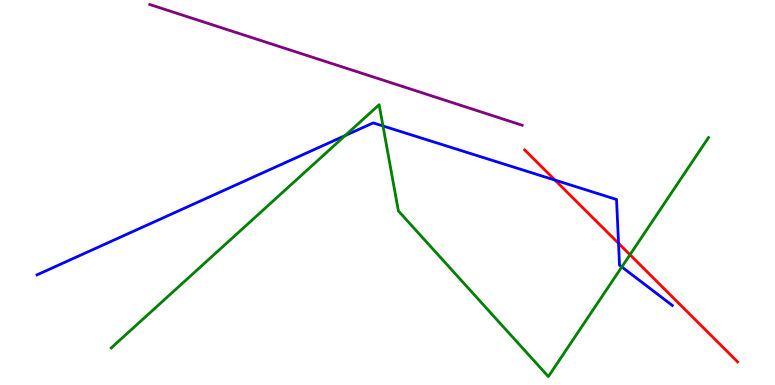[{'lines': ['blue', 'red'], 'intersections': [{'x': 7.16, 'y': 5.32}, {'x': 7.98, 'y': 3.68}]}, {'lines': ['green', 'red'], 'intersections': [{'x': 8.13, 'y': 3.38}]}, {'lines': ['purple', 'red'], 'intersections': []}, {'lines': ['blue', 'green'], 'intersections': [{'x': 4.45, 'y': 6.48}, {'x': 4.94, 'y': 6.73}, {'x': 8.02, 'y': 3.07}]}, {'lines': ['blue', 'purple'], 'intersections': []}, {'lines': ['green', 'purple'], 'intersections': []}]